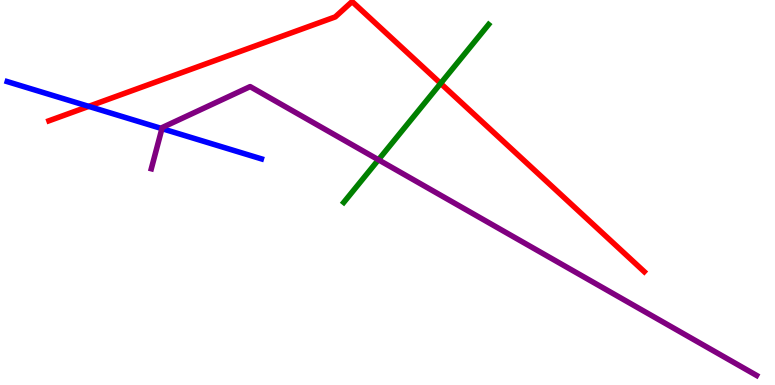[{'lines': ['blue', 'red'], 'intersections': [{'x': 1.14, 'y': 7.24}]}, {'lines': ['green', 'red'], 'intersections': [{'x': 5.69, 'y': 7.83}]}, {'lines': ['purple', 'red'], 'intersections': []}, {'lines': ['blue', 'green'], 'intersections': []}, {'lines': ['blue', 'purple'], 'intersections': [{'x': 2.09, 'y': 6.66}]}, {'lines': ['green', 'purple'], 'intersections': [{'x': 4.88, 'y': 5.85}]}]